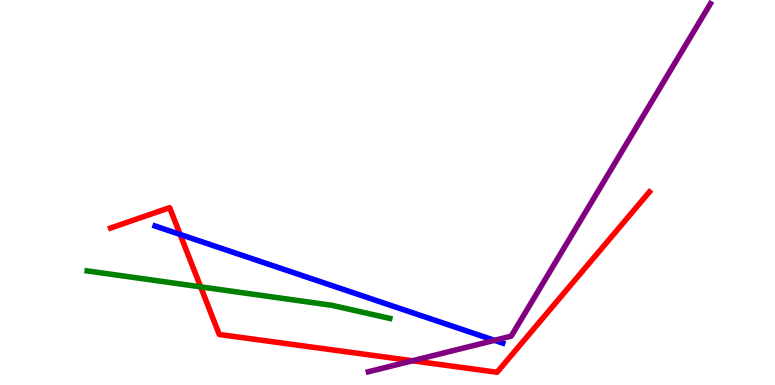[{'lines': ['blue', 'red'], 'intersections': [{'x': 2.32, 'y': 3.91}]}, {'lines': ['green', 'red'], 'intersections': [{'x': 2.59, 'y': 2.55}]}, {'lines': ['purple', 'red'], 'intersections': [{'x': 5.32, 'y': 0.629}]}, {'lines': ['blue', 'green'], 'intersections': []}, {'lines': ['blue', 'purple'], 'intersections': [{'x': 6.38, 'y': 1.16}]}, {'lines': ['green', 'purple'], 'intersections': []}]